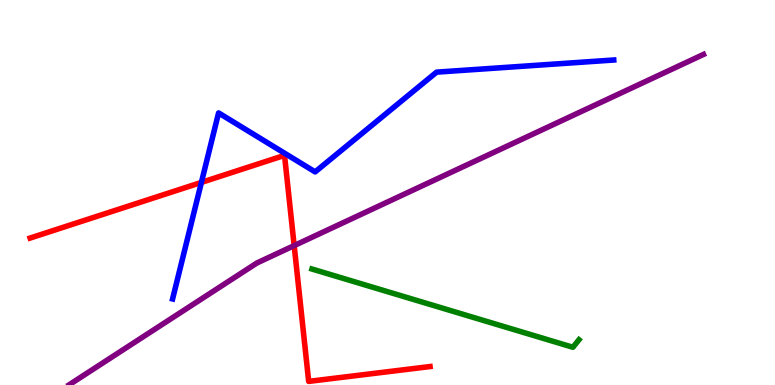[{'lines': ['blue', 'red'], 'intersections': [{'x': 2.6, 'y': 5.26}]}, {'lines': ['green', 'red'], 'intersections': []}, {'lines': ['purple', 'red'], 'intersections': [{'x': 3.8, 'y': 3.62}]}, {'lines': ['blue', 'green'], 'intersections': []}, {'lines': ['blue', 'purple'], 'intersections': []}, {'lines': ['green', 'purple'], 'intersections': []}]